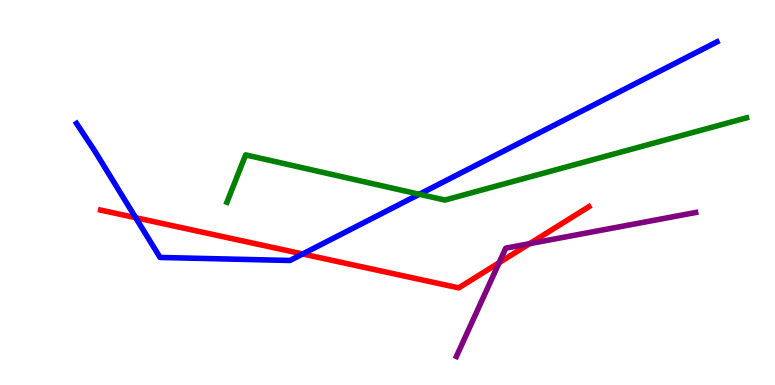[{'lines': ['blue', 'red'], 'intersections': [{'x': 1.75, 'y': 4.35}, {'x': 3.91, 'y': 3.4}]}, {'lines': ['green', 'red'], 'intersections': []}, {'lines': ['purple', 'red'], 'intersections': [{'x': 6.44, 'y': 3.18}, {'x': 6.83, 'y': 3.67}]}, {'lines': ['blue', 'green'], 'intersections': [{'x': 5.41, 'y': 4.95}]}, {'lines': ['blue', 'purple'], 'intersections': []}, {'lines': ['green', 'purple'], 'intersections': []}]